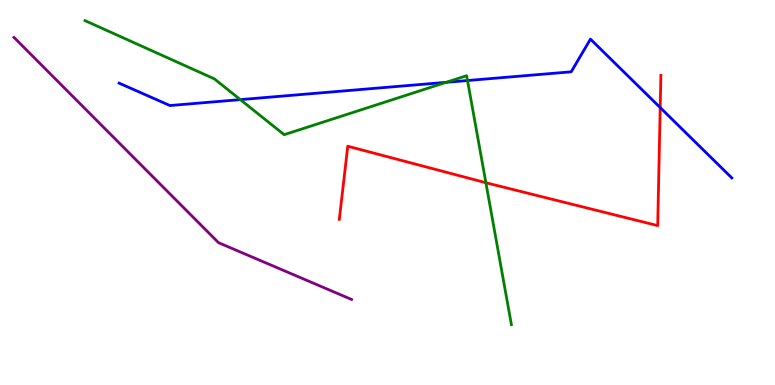[{'lines': ['blue', 'red'], 'intersections': [{'x': 8.52, 'y': 7.21}]}, {'lines': ['green', 'red'], 'intersections': [{'x': 6.27, 'y': 5.25}]}, {'lines': ['purple', 'red'], 'intersections': []}, {'lines': ['blue', 'green'], 'intersections': [{'x': 3.1, 'y': 7.41}, {'x': 5.76, 'y': 7.86}, {'x': 6.03, 'y': 7.91}]}, {'lines': ['blue', 'purple'], 'intersections': []}, {'lines': ['green', 'purple'], 'intersections': []}]